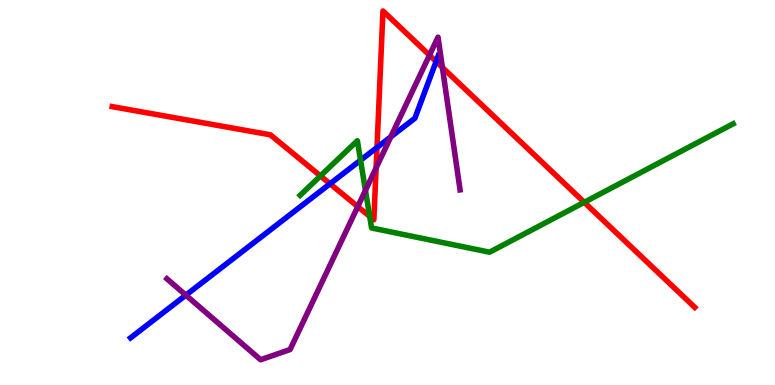[{'lines': ['blue', 'red'], 'intersections': [{'x': 4.26, 'y': 5.23}, {'x': 4.86, 'y': 6.17}, {'x': 5.63, 'y': 8.4}]}, {'lines': ['green', 'red'], 'intersections': [{'x': 4.13, 'y': 5.43}, {'x': 4.77, 'y': 4.38}, {'x': 7.54, 'y': 4.75}]}, {'lines': ['purple', 'red'], 'intersections': [{'x': 4.62, 'y': 4.63}, {'x': 4.85, 'y': 5.64}, {'x': 5.54, 'y': 8.57}, {'x': 5.71, 'y': 8.25}]}, {'lines': ['blue', 'green'], 'intersections': [{'x': 4.65, 'y': 5.84}]}, {'lines': ['blue', 'purple'], 'intersections': [{'x': 2.4, 'y': 2.33}, {'x': 5.04, 'y': 6.45}]}, {'lines': ['green', 'purple'], 'intersections': [{'x': 4.72, 'y': 5.05}]}]